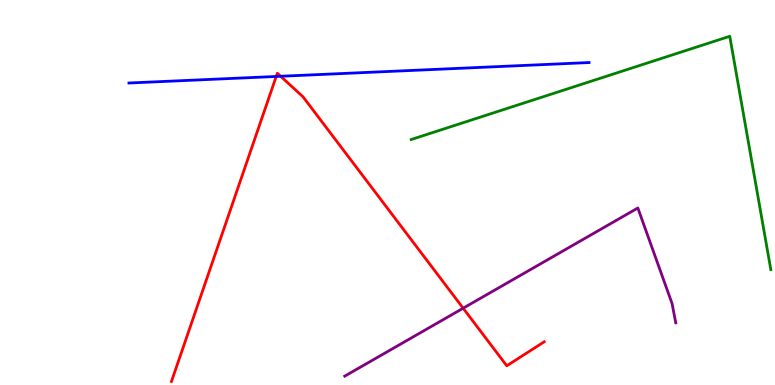[{'lines': ['blue', 'red'], 'intersections': [{'x': 3.56, 'y': 8.01}, {'x': 3.62, 'y': 8.02}]}, {'lines': ['green', 'red'], 'intersections': []}, {'lines': ['purple', 'red'], 'intersections': [{'x': 5.98, 'y': 1.99}]}, {'lines': ['blue', 'green'], 'intersections': []}, {'lines': ['blue', 'purple'], 'intersections': []}, {'lines': ['green', 'purple'], 'intersections': []}]